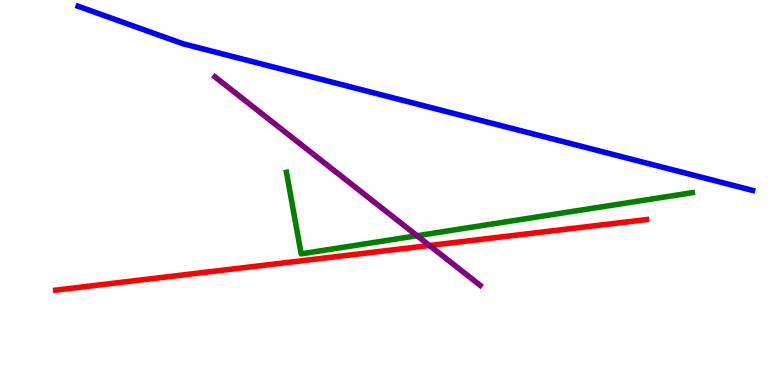[{'lines': ['blue', 'red'], 'intersections': []}, {'lines': ['green', 'red'], 'intersections': []}, {'lines': ['purple', 'red'], 'intersections': [{'x': 5.54, 'y': 3.62}]}, {'lines': ['blue', 'green'], 'intersections': []}, {'lines': ['blue', 'purple'], 'intersections': []}, {'lines': ['green', 'purple'], 'intersections': [{'x': 5.38, 'y': 3.88}]}]